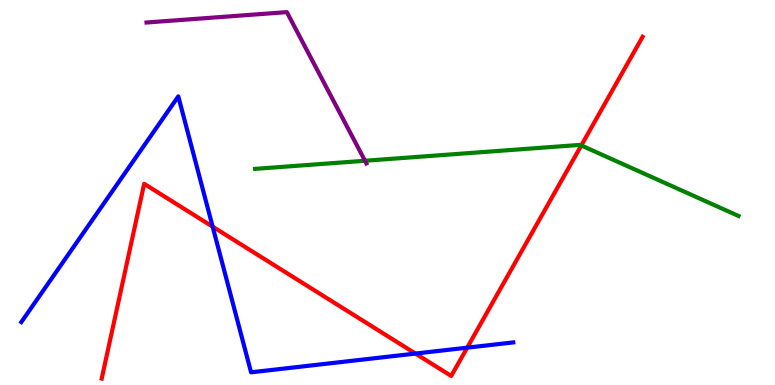[{'lines': ['blue', 'red'], 'intersections': [{'x': 2.74, 'y': 4.11}, {'x': 5.36, 'y': 0.816}, {'x': 6.03, 'y': 0.97}]}, {'lines': ['green', 'red'], 'intersections': [{'x': 7.5, 'y': 6.22}]}, {'lines': ['purple', 'red'], 'intersections': []}, {'lines': ['blue', 'green'], 'intersections': []}, {'lines': ['blue', 'purple'], 'intersections': []}, {'lines': ['green', 'purple'], 'intersections': [{'x': 4.71, 'y': 5.82}]}]